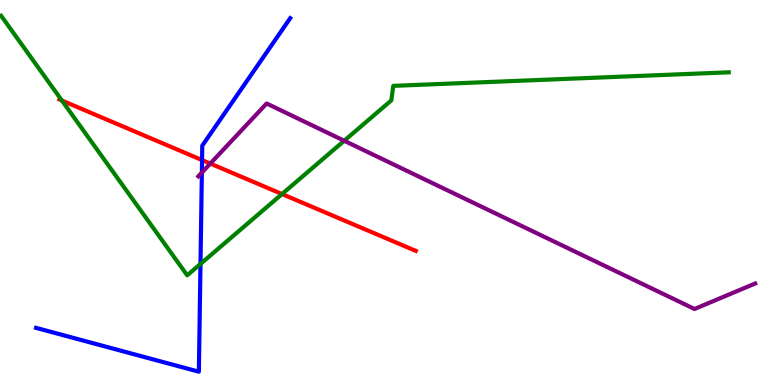[{'lines': ['blue', 'red'], 'intersections': [{'x': 2.61, 'y': 5.84}]}, {'lines': ['green', 'red'], 'intersections': [{'x': 0.798, 'y': 7.39}, {'x': 3.64, 'y': 4.96}]}, {'lines': ['purple', 'red'], 'intersections': [{'x': 2.71, 'y': 5.75}]}, {'lines': ['blue', 'green'], 'intersections': [{'x': 2.59, 'y': 3.14}]}, {'lines': ['blue', 'purple'], 'intersections': [{'x': 2.6, 'y': 5.52}]}, {'lines': ['green', 'purple'], 'intersections': [{'x': 4.44, 'y': 6.34}]}]